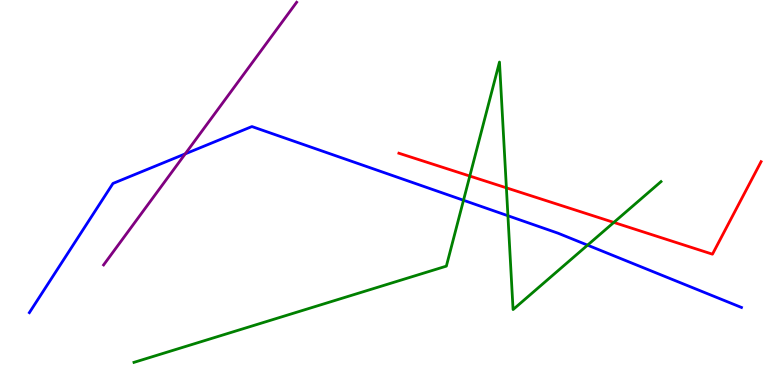[{'lines': ['blue', 'red'], 'intersections': []}, {'lines': ['green', 'red'], 'intersections': [{'x': 6.06, 'y': 5.43}, {'x': 6.53, 'y': 5.12}, {'x': 7.92, 'y': 4.22}]}, {'lines': ['purple', 'red'], 'intersections': []}, {'lines': ['blue', 'green'], 'intersections': [{'x': 5.98, 'y': 4.8}, {'x': 6.55, 'y': 4.4}, {'x': 7.58, 'y': 3.63}]}, {'lines': ['blue', 'purple'], 'intersections': [{'x': 2.39, 'y': 6.0}]}, {'lines': ['green', 'purple'], 'intersections': []}]